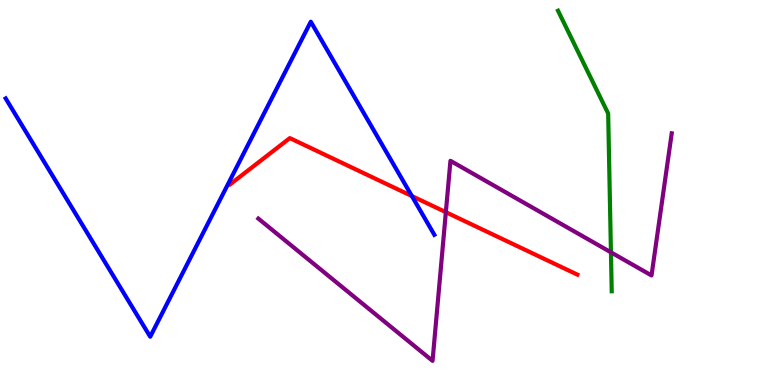[{'lines': ['blue', 'red'], 'intersections': [{'x': 5.31, 'y': 4.91}]}, {'lines': ['green', 'red'], 'intersections': []}, {'lines': ['purple', 'red'], 'intersections': [{'x': 5.75, 'y': 4.49}]}, {'lines': ['blue', 'green'], 'intersections': []}, {'lines': ['blue', 'purple'], 'intersections': []}, {'lines': ['green', 'purple'], 'intersections': [{'x': 7.88, 'y': 3.45}]}]